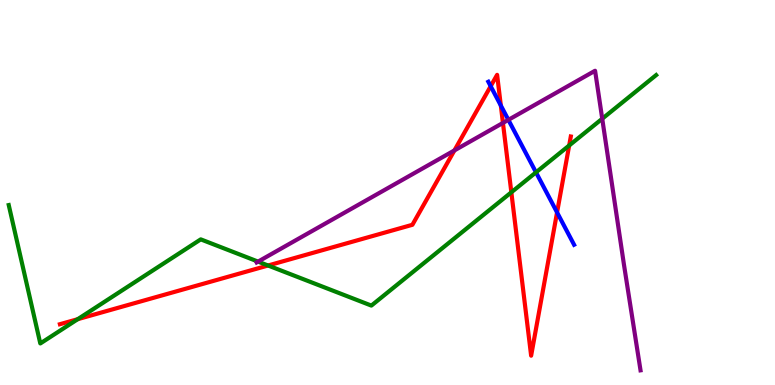[{'lines': ['blue', 'red'], 'intersections': [{'x': 6.33, 'y': 7.76}, {'x': 6.46, 'y': 7.26}, {'x': 7.19, 'y': 4.48}]}, {'lines': ['green', 'red'], 'intersections': [{'x': 1.0, 'y': 1.71}, {'x': 3.46, 'y': 3.1}, {'x': 6.6, 'y': 5.01}, {'x': 7.34, 'y': 6.22}]}, {'lines': ['purple', 'red'], 'intersections': [{'x': 5.86, 'y': 6.09}, {'x': 6.49, 'y': 6.81}]}, {'lines': ['blue', 'green'], 'intersections': [{'x': 6.92, 'y': 5.52}]}, {'lines': ['blue', 'purple'], 'intersections': [{'x': 6.56, 'y': 6.89}]}, {'lines': ['green', 'purple'], 'intersections': [{'x': 3.33, 'y': 3.2}, {'x': 7.77, 'y': 6.92}]}]